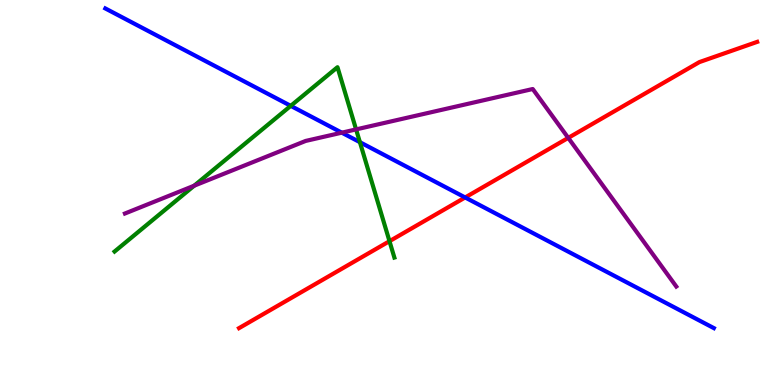[{'lines': ['blue', 'red'], 'intersections': [{'x': 6.0, 'y': 4.87}]}, {'lines': ['green', 'red'], 'intersections': [{'x': 5.03, 'y': 3.74}]}, {'lines': ['purple', 'red'], 'intersections': [{'x': 7.33, 'y': 6.42}]}, {'lines': ['blue', 'green'], 'intersections': [{'x': 3.75, 'y': 7.25}, {'x': 4.64, 'y': 6.31}]}, {'lines': ['blue', 'purple'], 'intersections': [{'x': 4.41, 'y': 6.55}]}, {'lines': ['green', 'purple'], 'intersections': [{'x': 2.51, 'y': 5.18}, {'x': 4.59, 'y': 6.64}]}]